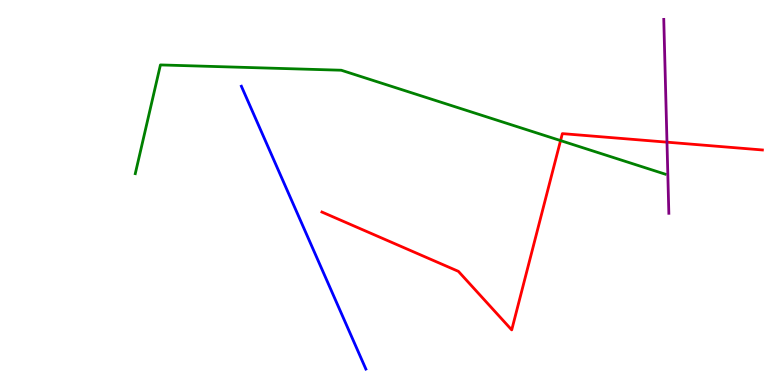[{'lines': ['blue', 'red'], 'intersections': []}, {'lines': ['green', 'red'], 'intersections': [{'x': 7.23, 'y': 6.35}]}, {'lines': ['purple', 'red'], 'intersections': [{'x': 8.61, 'y': 6.31}]}, {'lines': ['blue', 'green'], 'intersections': []}, {'lines': ['blue', 'purple'], 'intersections': []}, {'lines': ['green', 'purple'], 'intersections': []}]